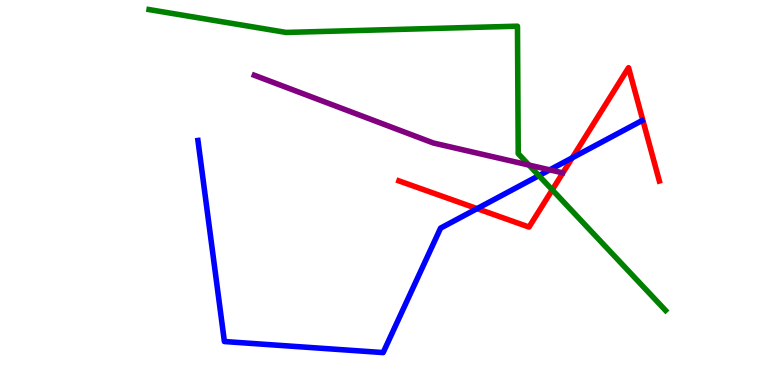[{'lines': ['blue', 'red'], 'intersections': [{'x': 6.16, 'y': 4.58}, {'x': 7.38, 'y': 5.9}]}, {'lines': ['green', 'red'], 'intersections': [{'x': 7.13, 'y': 5.07}]}, {'lines': ['purple', 'red'], 'intersections': []}, {'lines': ['blue', 'green'], 'intersections': [{'x': 6.95, 'y': 5.44}]}, {'lines': ['blue', 'purple'], 'intersections': [{'x': 7.09, 'y': 5.59}]}, {'lines': ['green', 'purple'], 'intersections': [{'x': 6.83, 'y': 5.71}]}]